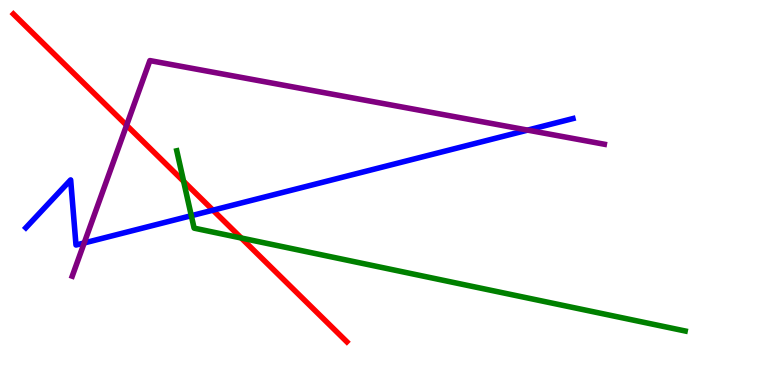[{'lines': ['blue', 'red'], 'intersections': [{'x': 2.75, 'y': 4.54}]}, {'lines': ['green', 'red'], 'intersections': [{'x': 2.37, 'y': 5.29}, {'x': 3.11, 'y': 3.82}]}, {'lines': ['purple', 'red'], 'intersections': [{'x': 1.63, 'y': 6.75}]}, {'lines': ['blue', 'green'], 'intersections': [{'x': 2.47, 'y': 4.4}]}, {'lines': ['blue', 'purple'], 'intersections': [{'x': 1.09, 'y': 3.69}, {'x': 6.81, 'y': 6.62}]}, {'lines': ['green', 'purple'], 'intersections': []}]